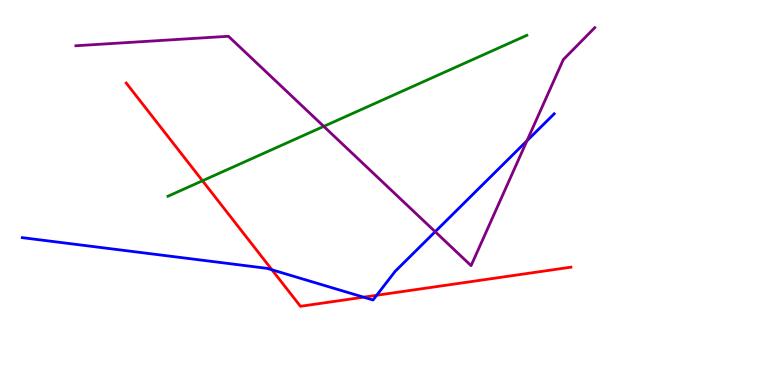[{'lines': ['blue', 'red'], 'intersections': [{'x': 3.51, 'y': 2.99}, {'x': 4.69, 'y': 2.28}, {'x': 4.86, 'y': 2.33}]}, {'lines': ['green', 'red'], 'intersections': [{'x': 2.61, 'y': 5.3}]}, {'lines': ['purple', 'red'], 'intersections': []}, {'lines': ['blue', 'green'], 'intersections': []}, {'lines': ['blue', 'purple'], 'intersections': [{'x': 5.62, 'y': 3.98}, {'x': 6.8, 'y': 6.34}]}, {'lines': ['green', 'purple'], 'intersections': [{'x': 4.18, 'y': 6.72}]}]